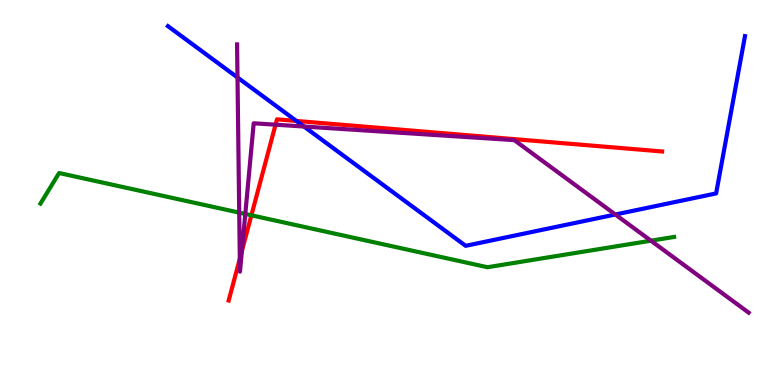[{'lines': ['blue', 'red'], 'intersections': [{'x': 3.82, 'y': 6.86}]}, {'lines': ['green', 'red'], 'intersections': [{'x': 3.24, 'y': 4.41}]}, {'lines': ['purple', 'red'], 'intersections': [{'x': 3.09, 'y': 3.28}, {'x': 3.12, 'y': 3.48}, {'x': 3.56, 'y': 6.76}]}, {'lines': ['blue', 'green'], 'intersections': []}, {'lines': ['blue', 'purple'], 'intersections': [{'x': 3.06, 'y': 7.99}, {'x': 3.92, 'y': 6.71}, {'x': 7.94, 'y': 4.43}]}, {'lines': ['green', 'purple'], 'intersections': [{'x': 3.09, 'y': 4.48}, {'x': 3.17, 'y': 4.44}, {'x': 8.4, 'y': 3.75}]}]